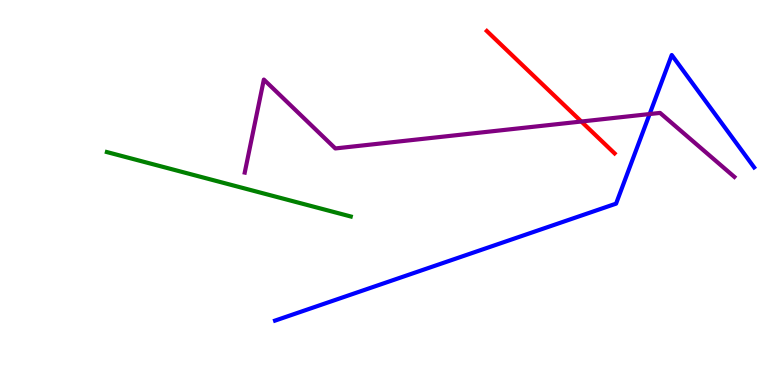[{'lines': ['blue', 'red'], 'intersections': []}, {'lines': ['green', 'red'], 'intersections': []}, {'lines': ['purple', 'red'], 'intersections': [{'x': 7.5, 'y': 6.84}]}, {'lines': ['blue', 'green'], 'intersections': []}, {'lines': ['blue', 'purple'], 'intersections': [{'x': 8.38, 'y': 7.04}]}, {'lines': ['green', 'purple'], 'intersections': []}]